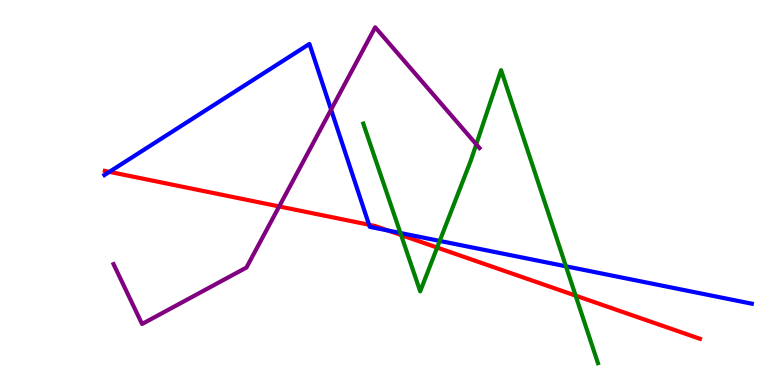[{'lines': ['blue', 'red'], 'intersections': [{'x': 1.41, 'y': 5.54}, {'x': 4.76, 'y': 4.16}, {'x': 5.01, 'y': 4.01}]}, {'lines': ['green', 'red'], 'intersections': [{'x': 5.18, 'y': 3.89}, {'x': 5.64, 'y': 3.57}, {'x': 7.43, 'y': 2.32}]}, {'lines': ['purple', 'red'], 'intersections': [{'x': 3.6, 'y': 4.64}]}, {'lines': ['blue', 'green'], 'intersections': [{'x': 5.17, 'y': 3.95}, {'x': 5.67, 'y': 3.74}, {'x': 7.3, 'y': 3.08}]}, {'lines': ['blue', 'purple'], 'intersections': [{'x': 4.27, 'y': 7.15}]}, {'lines': ['green', 'purple'], 'intersections': [{'x': 6.15, 'y': 6.25}]}]